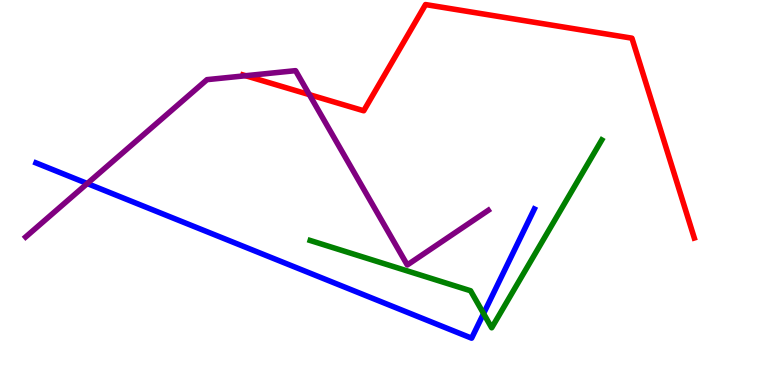[{'lines': ['blue', 'red'], 'intersections': []}, {'lines': ['green', 'red'], 'intersections': []}, {'lines': ['purple', 'red'], 'intersections': [{'x': 3.17, 'y': 8.03}, {'x': 3.99, 'y': 7.54}]}, {'lines': ['blue', 'green'], 'intersections': [{'x': 6.24, 'y': 1.86}]}, {'lines': ['blue', 'purple'], 'intersections': [{'x': 1.13, 'y': 5.23}]}, {'lines': ['green', 'purple'], 'intersections': []}]